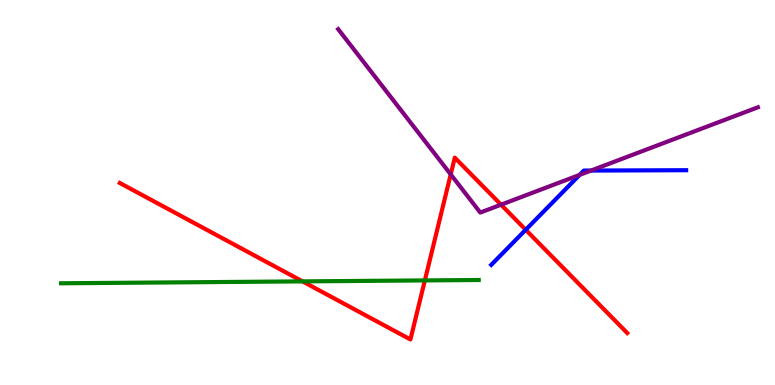[{'lines': ['blue', 'red'], 'intersections': [{'x': 6.78, 'y': 4.03}]}, {'lines': ['green', 'red'], 'intersections': [{'x': 3.9, 'y': 2.69}, {'x': 5.48, 'y': 2.72}]}, {'lines': ['purple', 'red'], 'intersections': [{'x': 5.82, 'y': 5.47}, {'x': 6.46, 'y': 4.68}]}, {'lines': ['blue', 'green'], 'intersections': []}, {'lines': ['blue', 'purple'], 'intersections': [{'x': 7.48, 'y': 5.46}, {'x': 7.63, 'y': 5.57}]}, {'lines': ['green', 'purple'], 'intersections': []}]